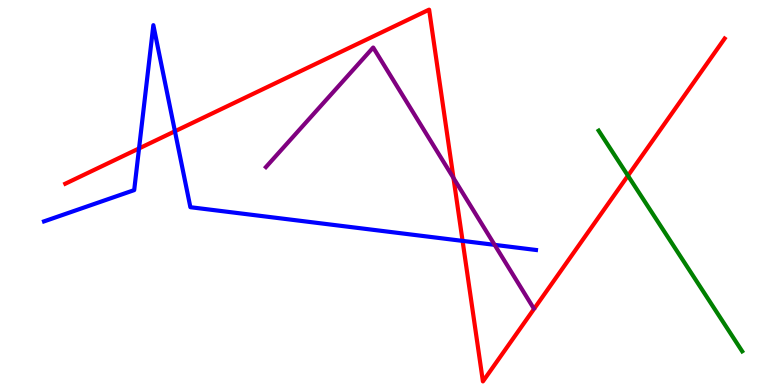[{'lines': ['blue', 'red'], 'intersections': [{'x': 1.79, 'y': 6.14}, {'x': 2.26, 'y': 6.59}, {'x': 5.97, 'y': 3.74}]}, {'lines': ['green', 'red'], 'intersections': [{'x': 8.1, 'y': 5.44}]}, {'lines': ['purple', 'red'], 'intersections': [{'x': 5.85, 'y': 5.38}]}, {'lines': ['blue', 'green'], 'intersections': []}, {'lines': ['blue', 'purple'], 'intersections': [{'x': 6.38, 'y': 3.64}]}, {'lines': ['green', 'purple'], 'intersections': []}]